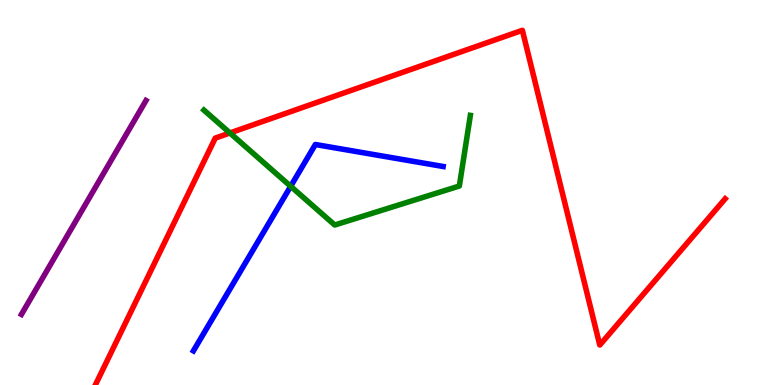[{'lines': ['blue', 'red'], 'intersections': []}, {'lines': ['green', 'red'], 'intersections': [{'x': 2.97, 'y': 6.55}]}, {'lines': ['purple', 'red'], 'intersections': []}, {'lines': ['blue', 'green'], 'intersections': [{'x': 3.75, 'y': 5.16}]}, {'lines': ['blue', 'purple'], 'intersections': []}, {'lines': ['green', 'purple'], 'intersections': []}]